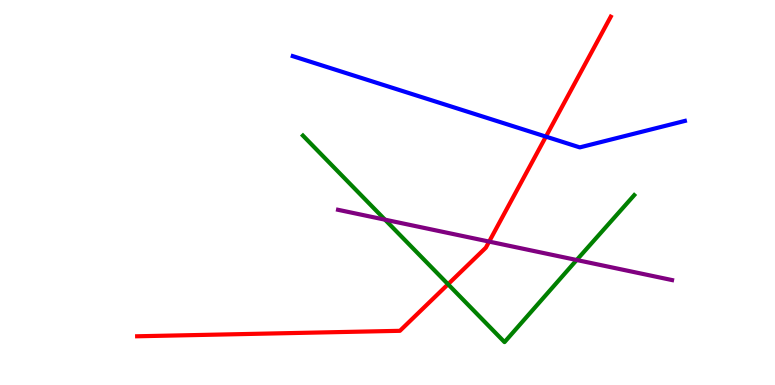[{'lines': ['blue', 'red'], 'intersections': [{'x': 7.04, 'y': 6.45}]}, {'lines': ['green', 'red'], 'intersections': [{'x': 5.78, 'y': 2.62}]}, {'lines': ['purple', 'red'], 'intersections': [{'x': 6.31, 'y': 3.72}]}, {'lines': ['blue', 'green'], 'intersections': []}, {'lines': ['blue', 'purple'], 'intersections': []}, {'lines': ['green', 'purple'], 'intersections': [{'x': 4.97, 'y': 4.29}, {'x': 7.44, 'y': 3.25}]}]